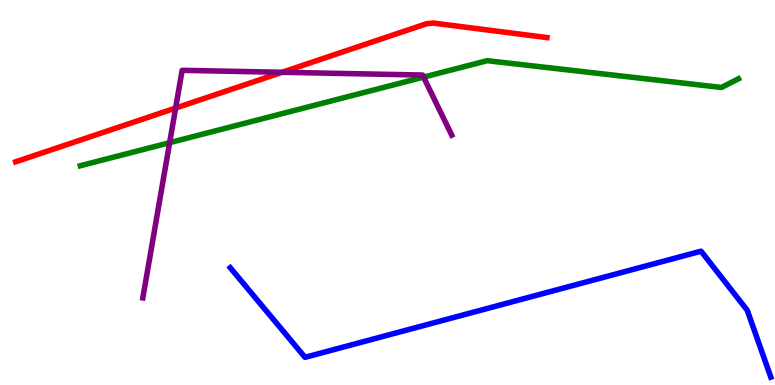[{'lines': ['blue', 'red'], 'intersections': []}, {'lines': ['green', 'red'], 'intersections': []}, {'lines': ['purple', 'red'], 'intersections': [{'x': 2.27, 'y': 7.19}, {'x': 3.64, 'y': 8.12}]}, {'lines': ['blue', 'green'], 'intersections': []}, {'lines': ['blue', 'purple'], 'intersections': []}, {'lines': ['green', 'purple'], 'intersections': [{'x': 2.19, 'y': 6.29}, {'x': 5.47, 'y': 8.0}]}]